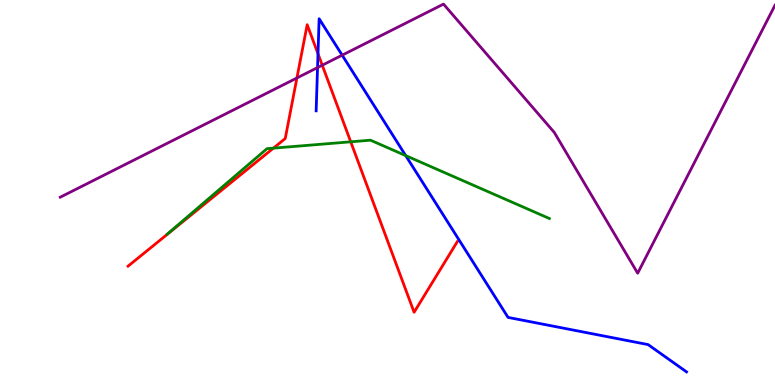[{'lines': ['blue', 'red'], 'intersections': [{'x': 4.1, 'y': 8.6}]}, {'lines': ['green', 'red'], 'intersections': [{'x': 3.53, 'y': 6.15}, {'x': 4.53, 'y': 6.32}]}, {'lines': ['purple', 'red'], 'intersections': [{'x': 3.83, 'y': 7.97}, {'x': 4.16, 'y': 8.31}]}, {'lines': ['blue', 'green'], 'intersections': [{'x': 5.23, 'y': 5.96}]}, {'lines': ['blue', 'purple'], 'intersections': [{'x': 4.1, 'y': 8.24}, {'x': 4.42, 'y': 8.57}]}, {'lines': ['green', 'purple'], 'intersections': []}]